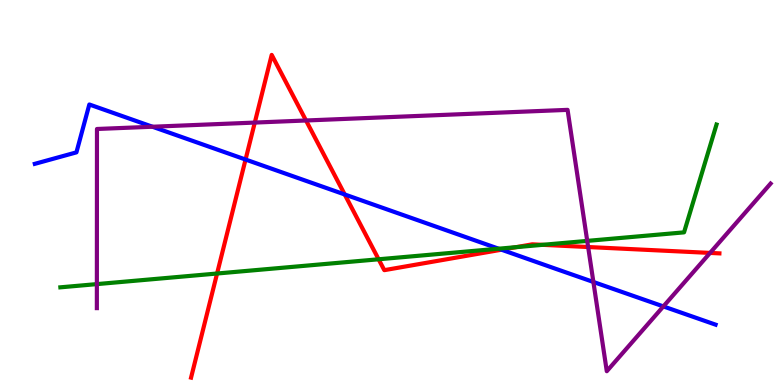[{'lines': ['blue', 'red'], 'intersections': [{'x': 3.17, 'y': 5.86}, {'x': 4.45, 'y': 4.95}, {'x': 6.47, 'y': 3.51}]}, {'lines': ['green', 'red'], 'intersections': [{'x': 2.8, 'y': 2.9}, {'x': 4.89, 'y': 3.27}, {'x': 6.66, 'y': 3.58}, {'x': 7.0, 'y': 3.64}]}, {'lines': ['purple', 'red'], 'intersections': [{'x': 3.29, 'y': 6.82}, {'x': 3.95, 'y': 6.87}, {'x': 7.59, 'y': 3.58}, {'x': 9.16, 'y': 3.43}]}, {'lines': ['blue', 'green'], 'intersections': [{'x': 6.43, 'y': 3.54}]}, {'lines': ['blue', 'purple'], 'intersections': [{'x': 1.97, 'y': 6.71}, {'x': 7.66, 'y': 2.68}, {'x': 8.56, 'y': 2.04}]}, {'lines': ['green', 'purple'], 'intersections': [{'x': 1.25, 'y': 2.62}, {'x': 7.58, 'y': 3.74}]}]